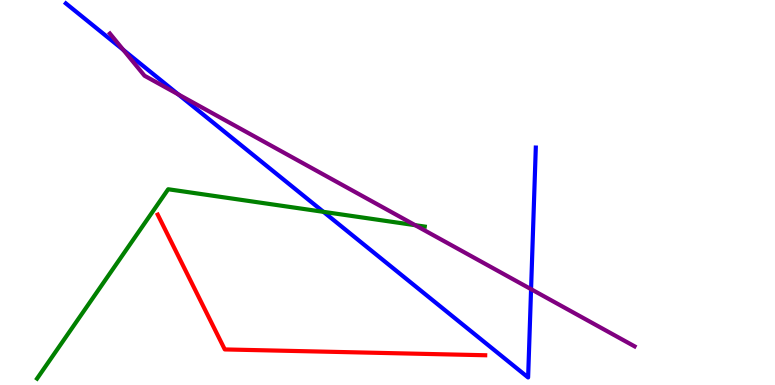[{'lines': ['blue', 'red'], 'intersections': []}, {'lines': ['green', 'red'], 'intersections': []}, {'lines': ['purple', 'red'], 'intersections': []}, {'lines': ['blue', 'green'], 'intersections': [{'x': 4.17, 'y': 4.5}]}, {'lines': ['blue', 'purple'], 'intersections': [{'x': 1.59, 'y': 8.7}, {'x': 2.3, 'y': 7.55}, {'x': 6.85, 'y': 2.49}]}, {'lines': ['green', 'purple'], 'intersections': [{'x': 5.36, 'y': 4.15}]}]